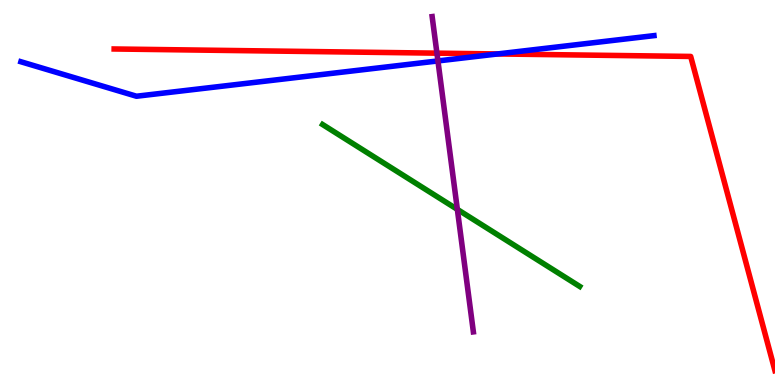[{'lines': ['blue', 'red'], 'intersections': [{'x': 6.42, 'y': 8.6}]}, {'lines': ['green', 'red'], 'intersections': []}, {'lines': ['purple', 'red'], 'intersections': [{'x': 5.64, 'y': 8.62}]}, {'lines': ['blue', 'green'], 'intersections': []}, {'lines': ['blue', 'purple'], 'intersections': [{'x': 5.65, 'y': 8.42}]}, {'lines': ['green', 'purple'], 'intersections': [{'x': 5.9, 'y': 4.56}]}]